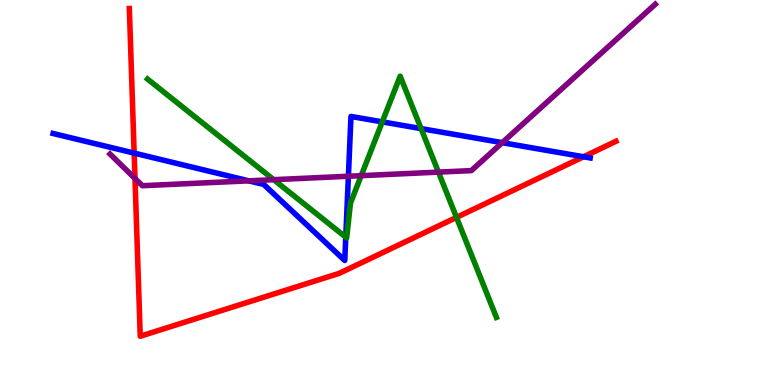[{'lines': ['blue', 'red'], 'intersections': [{'x': 1.73, 'y': 6.02}, {'x': 7.53, 'y': 5.93}]}, {'lines': ['green', 'red'], 'intersections': [{'x': 5.89, 'y': 4.35}]}, {'lines': ['purple', 'red'], 'intersections': [{'x': 1.74, 'y': 5.36}]}, {'lines': ['blue', 'green'], 'intersections': [{'x': 4.46, 'y': 3.84}, {'x': 4.93, 'y': 6.83}, {'x': 5.43, 'y': 6.66}]}, {'lines': ['blue', 'purple'], 'intersections': [{'x': 3.21, 'y': 5.3}, {'x': 4.5, 'y': 5.42}, {'x': 6.48, 'y': 6.29}]}, {'lines': ['green', 'purple'], 'intersections': [{'x': 3.53, 'y': 5.33}, {'x': 4.66, 'y': 5.44}, {'x': 5.66, 'y': 5.53}]}]